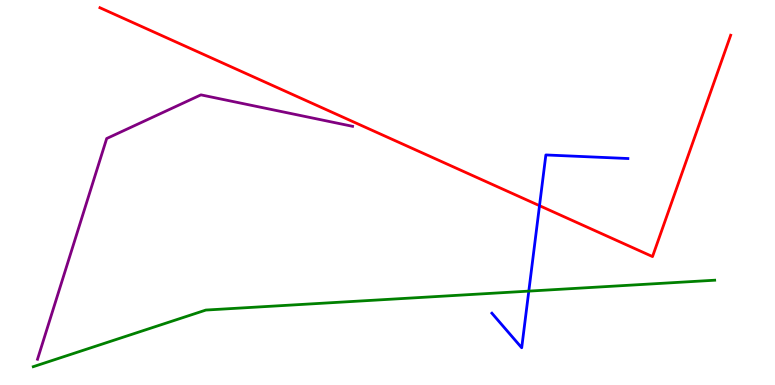[{'lines': ['blue', 'red'], 'intersections': [{'x': 6.96, 'y': 4.66}]}, {'lines': ['green', 'red'], 'intersections': []}, {'lines': ['purple', 'red'], 'intersections': []}, {'lines': ['blue', 'green'], 'intersections': [{'x': 6.82, 'y': 2.44}]}, {'lines': ['blue', 'purple'], 'intersections': []}, {'lines': ['green', 'purple'], 'intersections': []}]